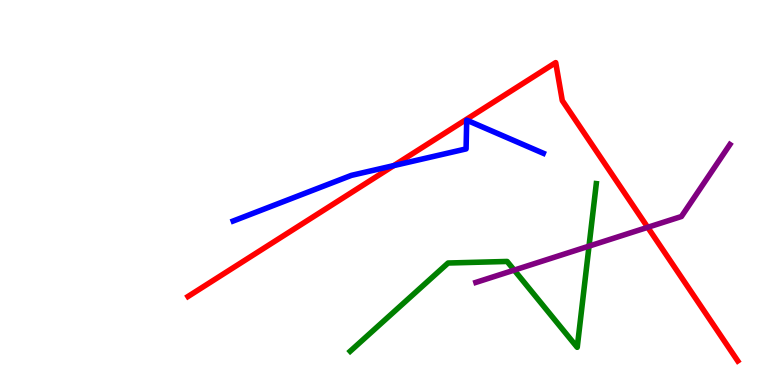[{'lines': ['blue', 'red'], 'intersections': [{'x': 5.08, 'y': 5.7}]}, {'lines': ['green', 'red'], 'intersections': []}, {'lines': ['purple', 'red'], 'intersections': [{'x': 8.36, 'y': 4.1}]}, {'lines': ['blue', 'green'], 'intersections': []}, {'lines': ['blue', 'purple'], 'intersections': []}, {'lines': ['green', 'purple'], 'intersections': [{'x': 6.63, 'y': 2.98}, {'x': 7.6, 'y': 3.61}]}]